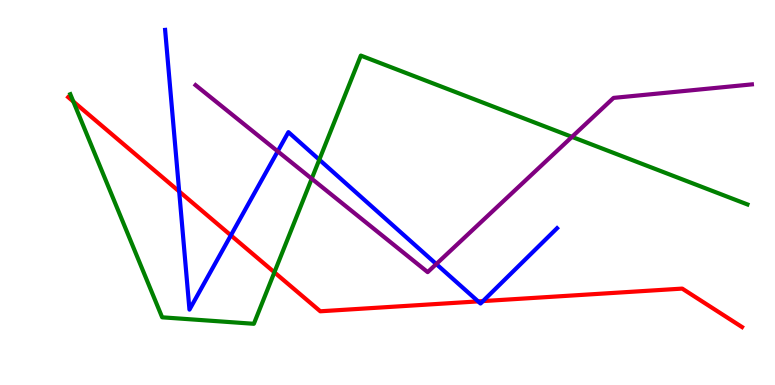[{'lines': ['blue', 'red'], 'intersections': [{'x': 2.31, 'y': 5.03}, {'x': 2.98, 'y': 3.89}, {'x': 6.17, 'y': 2.17}, {'x': 6.23, 'y': 2.18}]}, {'lines': ['green', 'red'], 'intersections': [{'x': 0.946, 'y': 7.36}, {'x': 3.54, 'y': 2.93}]}, {'lines': ['purple', 'red'], 'intersections': []}, {'lines': ['blue', 'green'], 'intersections': [{'x': 4.12, 'y': 5.85}]}, {'lines': ['blue', 'purple'], 'intersections': [{'x': 3.58, 'y': 6.07}, {'x': 5.63, 'y': 3.14}]}, {'lines': ['green', 'purple'], 'intersections': [{'x': 4.02, 'y': 5.36}, {'x': 7.38, 'y': 6.44}]}]